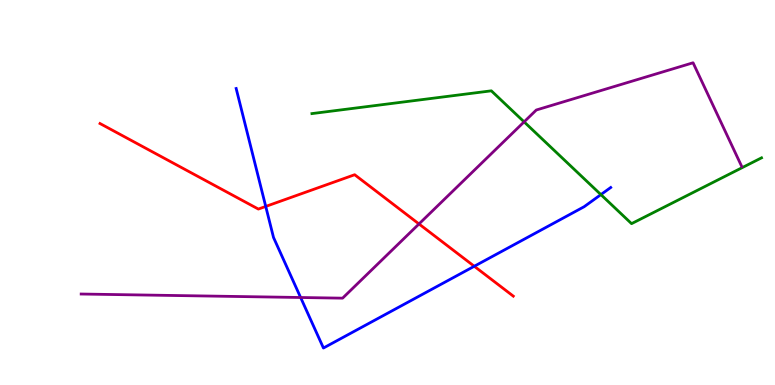[{'lines': ['blue', 'red'], 'intersections': [{'x': 3.43, 'y': 4.64}, {'x': 6.12, 'y': 3.08}]}, {'lines': ['green', 'red'], 'intersections': []}, {'lines': ['purple', 'red'], 'intersections': [{'x': 5.41, 'y': 4.18}]}, {'lines': ['blue', 'green'], 'intersections': [{'x': 7.75, 'y': 4.95}]}, {'lines': ['blue', 'purple'], 'intersections': [{'x': 3.88, 'y': 2.27}]}, {'lines': ['green', 'purple'], 'intersections': [{'x': 6.76, 'y': 6.83}]}]